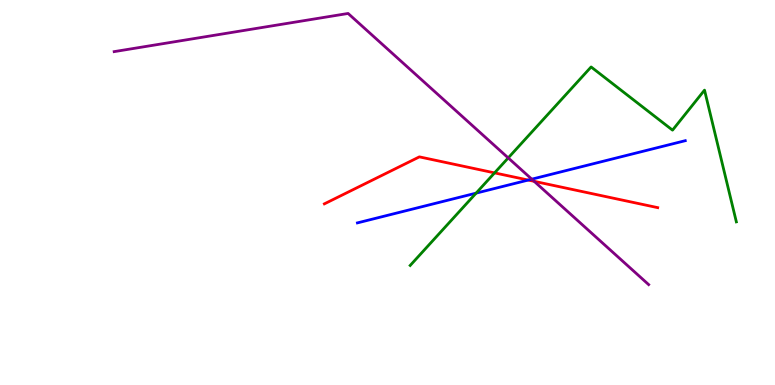[{'lines': ['blue', 'red'], 'intersections': [{'x': 6.82, 'y': 5.32}]}, {'lines': ['green', 'red'], 'intersections': [{'x': 6.38, 'y': 5.51}]}, {'lines': ['purple', 'red'], 'intersections': [{'x': 6.89, 'y': 5.29}]}, {'lines': ['blue', 'green'], 'intersections': [{'x': 6.14, 'y': 4.98}]}, {'lines': ['blue', 'purple'], 'intersections': [{'x': 6.86, 'y': 5.35}]}, {'lines': ['green', 'purple'], 'intersections': [{'x': 6.56, 'y': 5.9}]}]